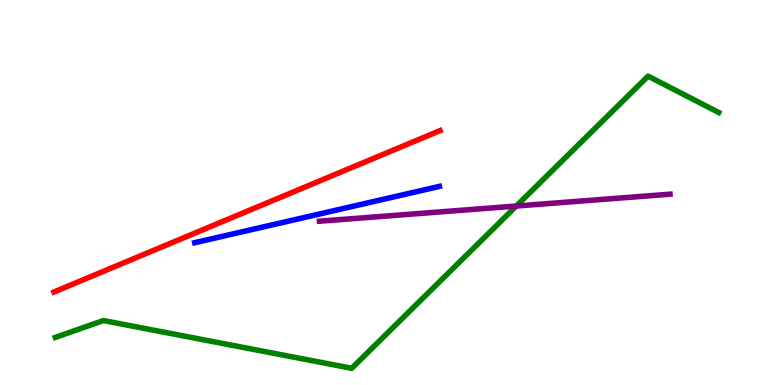[{'lines': ['blue', 'red'], 'intersections': []}, {'lines': ['green', 'red'], 'intersections': []}, {'lines': ['purple', 'red'], 'intersections': []}, {'lines': ['blue', 'green'], 'intersections': []}, {'lines': ['blue', 'purple'], 'intersections': []}, {'lines': ['green', 'purple'], 'intersections': [{'x': 6.66, 'y': 4.65}]}]